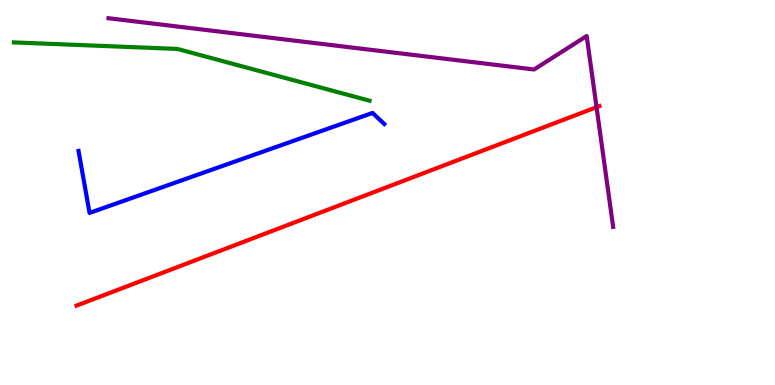[{'lines': ['blue', 'red'], 'intersections': []}, {'lines': ['green', 'red'], 'intersections': []}, {'lines': ['purple', 'red'], 'intersections': [{'x': 7.7, 'y': 7.22}]}, {'lines': ['blue', 'green'], 'intersections': []}, {'lines': ['blue', 'purple'], 'intersections': []}, {'lines': ['green', 'purple'], 'intersections': []}]